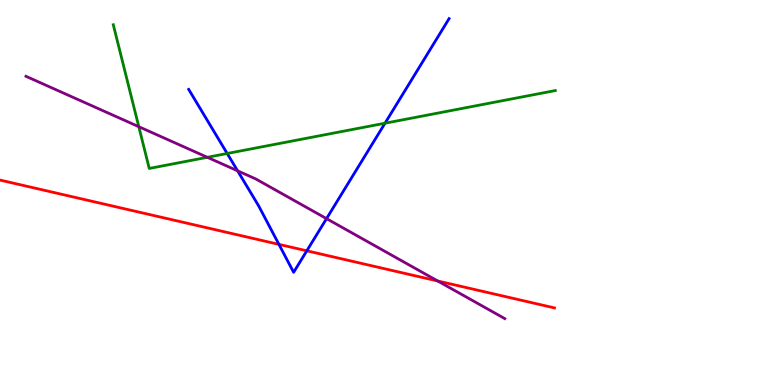[{'lines': ['blue', 'red'], 'intersections': [{'x': 3.6, 'y': 3.65}, {'x': 3.96, 'y': 3.49}]}, {'lines': ['green', 'red'], 'intersections': []}, {'lines': ['purple', 'red'], 'intersections': [{'x': 5.65, 'y': 2.7}]}, {'lines': ['blue', 'green'], 'intersections': [{'x': 2.93, 'y': 6.01}, {'x': 4.97, 'y': 6.8}]}, {'lines': ['blue', 'purple'], 'intersections': [{'x': 3.07, 'y': 5.56}, {'x': 4.21, 'y': 4.32}]}, {'lines': ['green', 'purple'], 'intersections': [{'x': 1.79, 'y': 6.71}, {'x': 2.68, 'y': 5.91}]}]